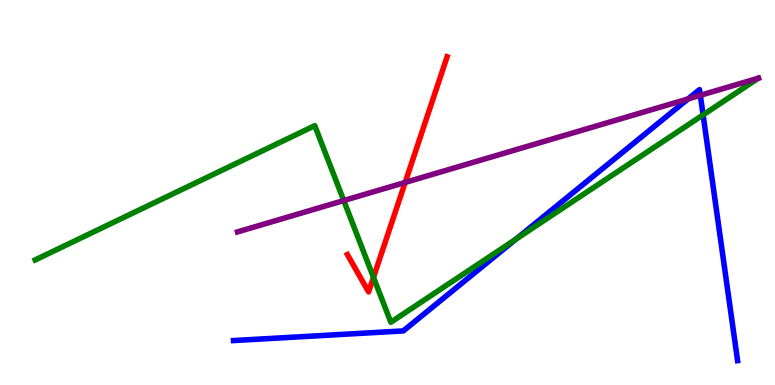[{'lines': ['blue', 'red'], 'intersections': []}, {'lines': ['green', 'red'], 'intersections': [{'x': 4.82, 'y': 2.8}]}, {'lines': ['purple', 'red'], 'intersections': [{'x': 5.23, 'y': 5.26}]}, {'lines': ['blue', 'green'], 'intersections': [{'x': 6.66, 'y': 3.79}, {'x': 9.07, 'y': 7.02}]}, {'lines': ['blue', 'purple'], 'intersections': [{'x': 8.88, 'y': 7.43}, {'x': 9.04, 'y': 7.52}]}, {'lines': ['green', 'purple'], 'intersections': [{'x': 4.44, 'y': 4.79}]}]